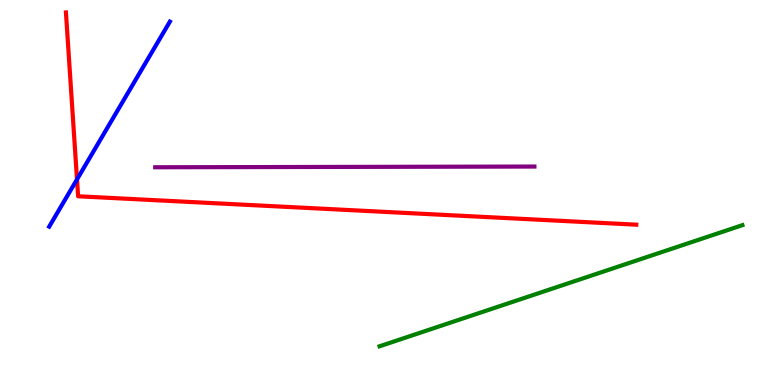[{'lines': ['blue', 'red'], 'intersections': [{'x': 0.994, 'y': 5.34}]}, {'lines': ['green', 'red'], 'intersections': []}, {'lines': ['purple', 'red'], 'intersections': []}, {'lines': ['blue', 'green'], 'intersections': []}, {'lines': ['blue', 'purple'], 'intersections': []}, {'lines': ['green', 'purple'], 'intersections': []}]